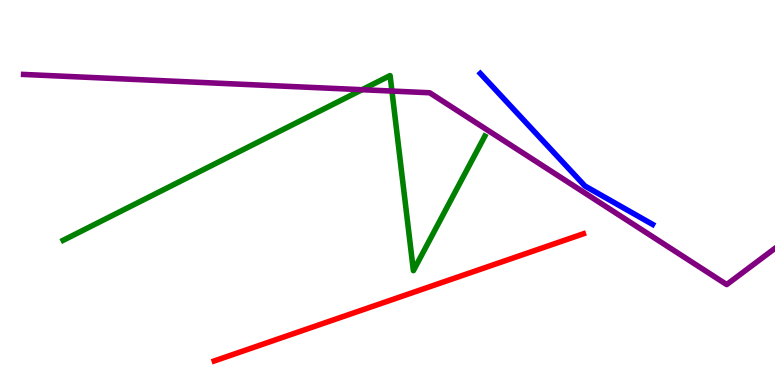[{'lines': ['blue', 'red'], 'intersections': []}, {'lines': ['green', 'red'], 'intersections': []}, {'lines': ['purple', 'red'], 'intersections': []}, {'lines': ['blue', 'green'], 'intersections': []}, {'lines': ['blue', 'purple'], 'intersections': []}, {'lines': ['green', 'purple'], 'intersections': [{'x': 4.67, 'y': 7.67}, {'x': 5.06, 'y': 7.63}]}]